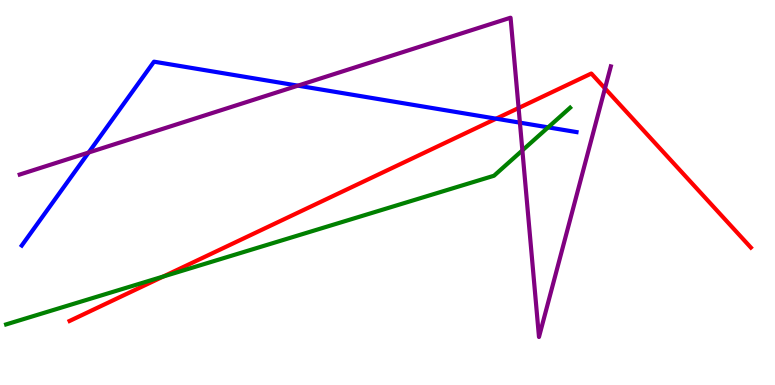[{'lines': ['blue', 'red'], 'intersections': [{'x': 6.4, 'y': 6.92}]}, {'lines': ['green', 'red'], 'intersections': [{'x': 2.11, 'y': 2.82}]}, {'lines': ['purple', 'red'], 'intersections': [{'x': 6.69, 'y': 7.19}, {'x': 7.81, 'y': 7.7}]}, {'lines': ['blue', 'green'], 'intersections': [{'x': 7.07, 'y': 6.69}]}, {'lines': ['blue', 'purple'], 'intersections': [{'x': 1.14, 'y': 6.04}, {'x': 3.84, 'y': 7.78}, {'x': 6.71, 'y': 6.81}]}, {'lines': ['green', 'purple'], 'intersections': [{'x': 6.74, 'y': 6.09}]}]